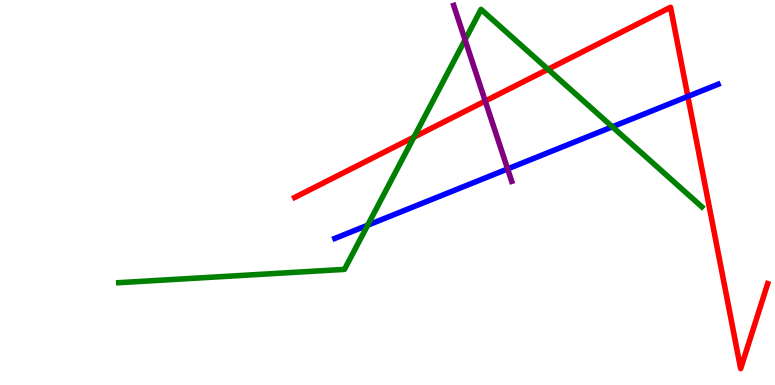[{'lines': ['blue', 'red'], 'intersections': [{'x': 8.88, 'y': 7.5}]}, {'lines': ['green', 'red'], 'intersections': [{'x': 5.34, 'y': 6.44}, {'x': 7.07, 'y': 8.2}]}, {'lines': ['purple', 'red'], 'intersections': [{'x': 6.26, 'y': 7.38}]}, {'lines': ['blue', 'green'], 'intersections': [{'x': 4.74, 'y': 4.15}, {'x': 7.9, 'y': 6.71}]}, {'lines': ['blue', 'purple'], 'intersections': [{'x': 6.55, 'y': 5.61}]}, {'lines': ['green', 'purple'], 'intersections': [{'x': 6.0, 'y': 8.97}]}]